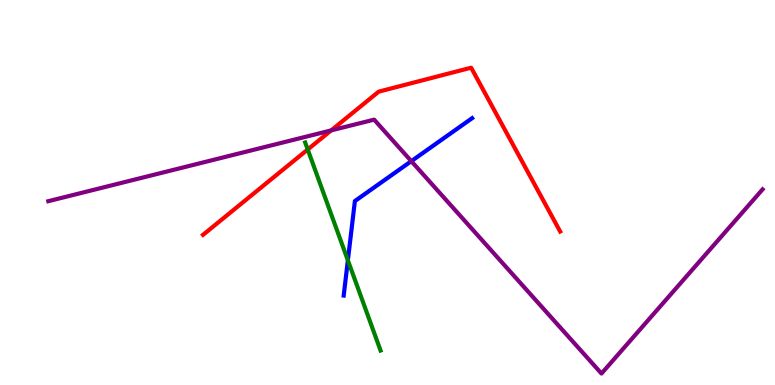[{'lines': ['blue', 'red'], 'intersections': []}, {'lines': ['green', 'red'], 'intersections': [{'x': 3.97, 'y': 6.12}]}, {'lines': ['purple', 'red'], 'intersections': [{'x': 4.27, 'y': 6.61}]}, {'lines': ['blue', 'green'], 'intersections': [{'x': 4.49, 'y': 3.24}]}, {'lines': ['blue', 'purple'], 'intersections': [{'x': 5.31, 'y': 5.81}]}, {'lines': ['green', 'purple'], 'intersections': []}]